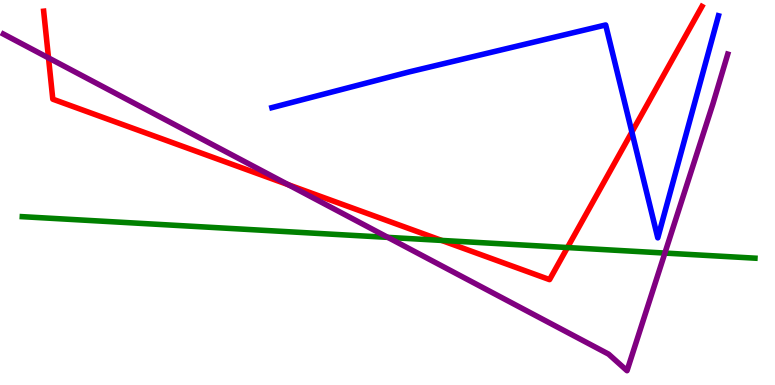[{'lines': ['blue', 'red'], 'intersections': [{'x': 8.15, 'y': 6.57}]}, {'lines': ['green', 'red'], 'intersections': [{'x': 5.7, 'y': 3.76}, {'x': 7.32, 'y': 3.57}]}, {'lines': ['purple', 'red'], 'intersections': [{'x': 0.626, 'y': 8.5}, {'x': 3.72, 'y': 5.2}]}, {'lines': ['blue', 'green'], 'intersections': []}, {'lines': ['blue', 'purple'], 'intersections': []}, {'lines': ['green', 'purple'], 'intersections': [{'x': 5.0, 'y': 3.83}, {'x': 8.58, 'y': 3.43}]}]